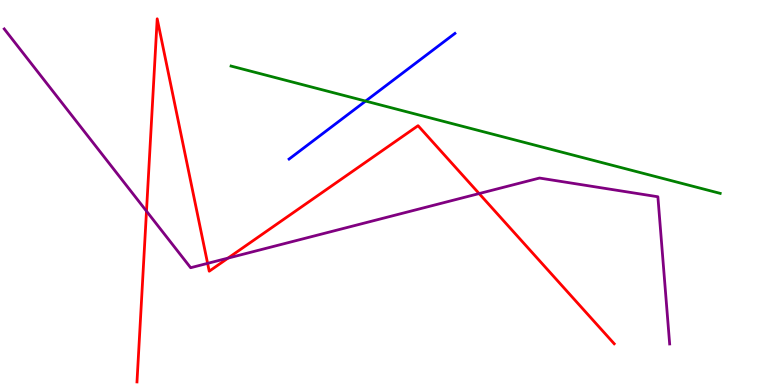[{'lines': ['blue', 'red'], 'intersections': []}, {'lines': ['green', 'red'], 'intersections': []}, {'lines': ['purple', 'red'], 'intersections': [{'x': 1.89, 'y': 4.52}, {'x': 2.68, 'y': 3.16}, {'x': 2.94, 'y': 3.3}, {'x': 6.18, 'y': 4.97}]}, {'lines': ['blue', 'green'], 'intersections': [{'x': 4.72, 'y': 7.37}]}, {'lines': ['blue', 'purple'], 'intersections': []}, {'lines': ['green', 'purple'], 'intersections': []}]